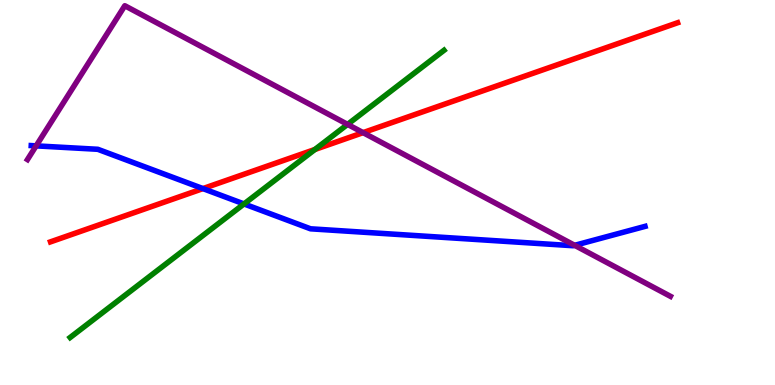[{'lines': ['blue', 'red'], 'intersections': [{'x': 2.62, 'y': 5.1}]}, {'lines': ['green', 'red'], 'intersections': [{'x': 4.06, 'y': 6.12}]}, {'lines': ['purple', 'red'], 'intersections': [{'x': 4.69, 'y': 6.55}]}, {'lines': ['blue', 'green'], 'intersections': [{'x': 3.15, 'y': 4.7}]}, {'lines': ['blue', 'purple'], 'intersections': [{'x': 0.466, 'y': 6.21}, {'x': 7.42, 'y': 3.63}]}, {'lines': ['green', 'purple'], 'intersections': [{'x': 4.48, 'y': 6.77}]}]